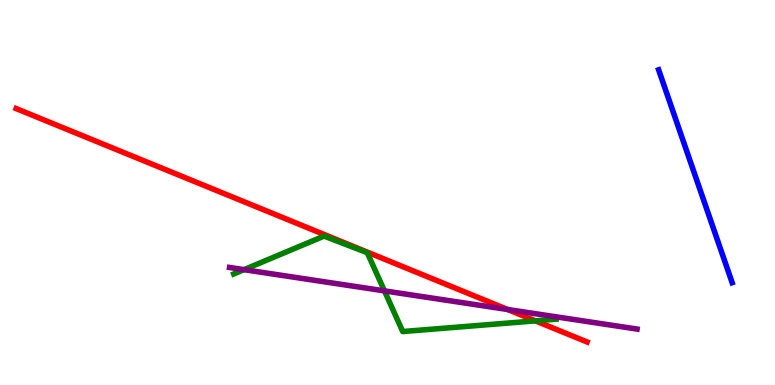[{'lines': ['blue', 'red'], 'intersections': []}, {'lines': ['green', 'red'], 'intersections': [{'x': 6.91, 'y': 1.67}]}, {'lines': ['purple', 'red'], 'intersections': [{'x': 6.55, 'y': 1.96}]}, {'lines': ['blue', 'green'], 'intersections': []}, {'lines': ['blue', 'purple'], 'intersections': []}, {'lines': ['green', 'purple'], 'intersections': [{'x': 3.15, 'y': 3.0}, {'x': 4.96, 'y': 2.44}]}]